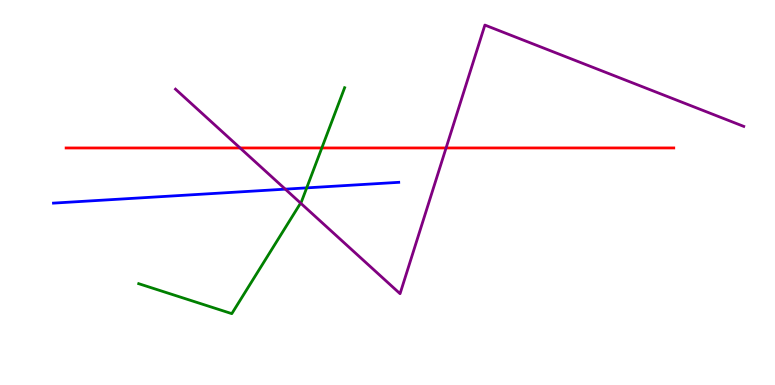[{'lines': ['blue', 'red'], 'intersections': []}, {'lines': ['green', 'red'], 'intersections': [{'x': 4.15, 'y': 6.16}]}, {'lines': ['purple', 'red'], 'intersections': [{'x': 3.1, 'y': 6.16}, {'x': 5.76, 'y': 6.16}]}, {'lines': ['blue', 'green'], 'intersections': [{'x': 3.96, 'y': 5.12}]}, {'lines': ['blue', 'purple'], 'intersections': [{'x': 3.68, 'y': 5.09}]}, {'lines': ['green', 'purple'], 'intersections': [{'x': 3.88, 'y': 4.72}]}]